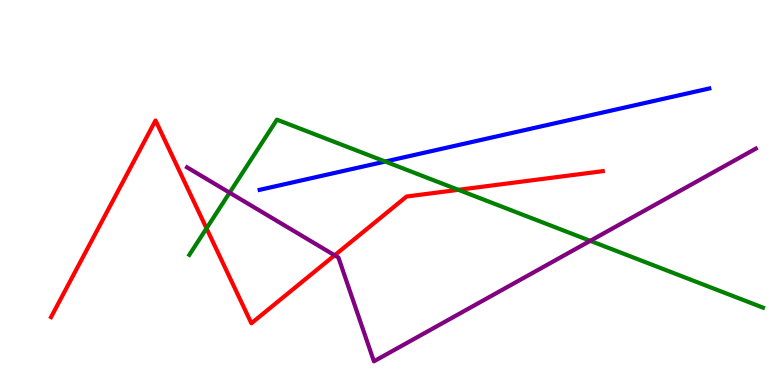[{'lines': ['blue', 'red'], 'intersections': []}, {'lines': ['green', 'red'], 'intersections': [{'x': 2.66, 'y': 4.07}, {'x': 5.91, 'y': 5.07}]}, {'lines': ['purple', 'red'], 'intersections': [{'x': 4.32, 'y': 3.37}]}, {'lines': ['blue', 'green'], 'intersections': [{'x': 4.97, 'y': 5.8}]}, {'lines': ['blue', 'purple'], 'intersections': []}, {'lines': ['green', 'purple'], 'intersections': [{'x': 2.96, 'y': 4.99}, {'x': 7.62, 'y': 3.74}]}]